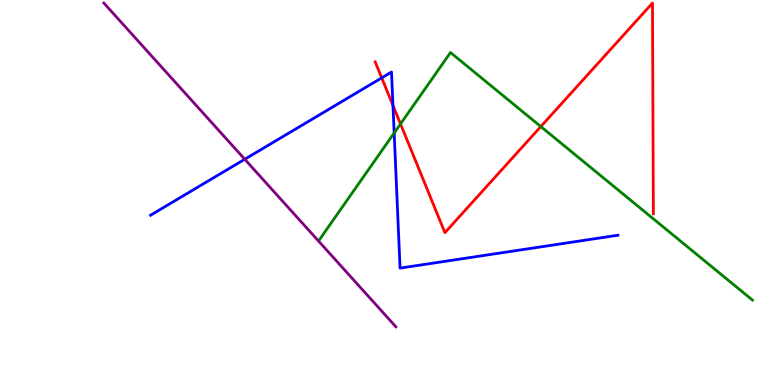[{'lines': ['blue', 'red'], 'intersections': [{'x': 4.93, 'y': 7.98}, {'x': 5.07, 'y': 7.26}]}, {'lines': ['green', 'red'], 'intersections': [{'x': 5.17, 'y': 6.78}, {'x': 6.98, 'y': 6.71}]}, {'lines': ['purple', 'red'], 'intersections': []}, {'lines': ['blue', 'green'], 'intersections': [{'x': 5.09, 'y': 6.55}]}, {'lines': ['blue', 'purple'], 'intersections': [{'x': 3.16, 'y': 5.86}]}, {'lines': ['green', 'purple'], 'intersections': []}]